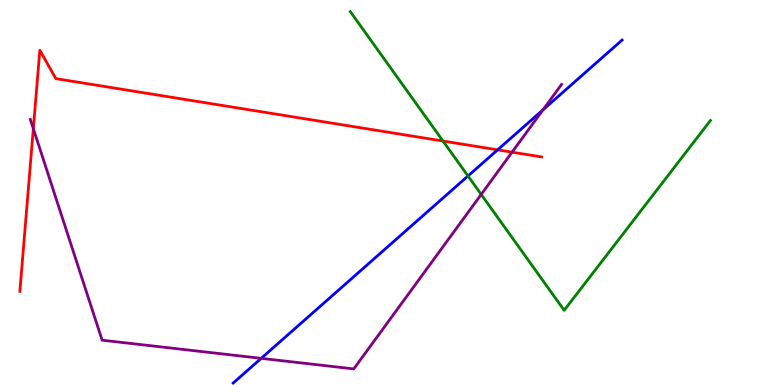[{'lines': ['blue', 'red'], 'intersections': [{'x': 6.42, 'y': 6.11}]}, {'lines': ['green', 'red'], 'intersections': [{'x': 5.72, 'y': 6.34}]}, {'lines': ['purple', 'red'], 'intersections': [{'x': 0.43, 'y': 6.66}, {'x': 6.61, 'y': 6.05}]}, {'lines': ['blue', 'green'], 'intersections': [{'x': 6.04, 'y': 5.43}]}, {'lines': ['blue', 'purple'], 'intersections': [{'x': 3.37, 'y': 0.692}, {'x': 7.01, 'y': 7.15}]}, {'lines': ['green', 'purple'], 'intersections': [{'x': 6.21, 'y': 4.95}]}]